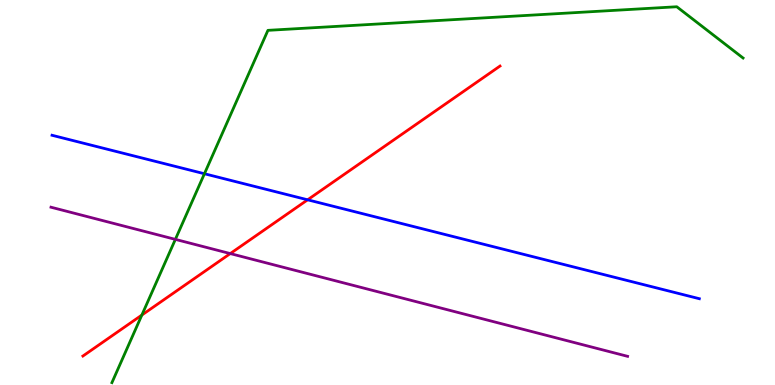[{'lines': ['blue', 'red'], 'intersections': [{'x': 3.97, 'y': 4.81}]}, {'lines': ['green', 'red'], 'intersections': [{'x': 1.83, 'y': 1.82}]}, {'lines': ['purple', 'red'], 'intersections': [{'x': 2.97, 'y': 3.41}]}, {'lines': ['blue', 'green'], 'intersections': [{'x': 2.64, 'y': 5.49}]}, {'lines': ['blue', 'purple'], 'intersections': []}, {'lines': ['green', 'purple'], 'intersections': [{'x': 2.26, 'y': 3.78}]}]